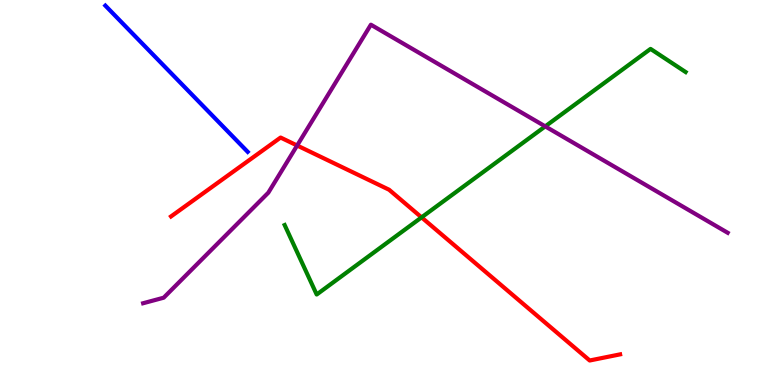[{'lines': ['blue', 'red'], 'intersections': []}, {'lines': ['green', 'red'], 'intersections': [{'x': 5.44, 'y': 4.35}]}, {'lines': ['purple', 'red'], 'intersections': [{'x': 3.83, 'y': 6.22}]}, {'lines': ['blue', 'green'], 'intersections': []}, {'lines': ['blue', 'purple'], 'intersections': []}, {'lines': ['green', 'purple'], 'intersections': [{'x': 7.04, 'y': 6.72}]}]